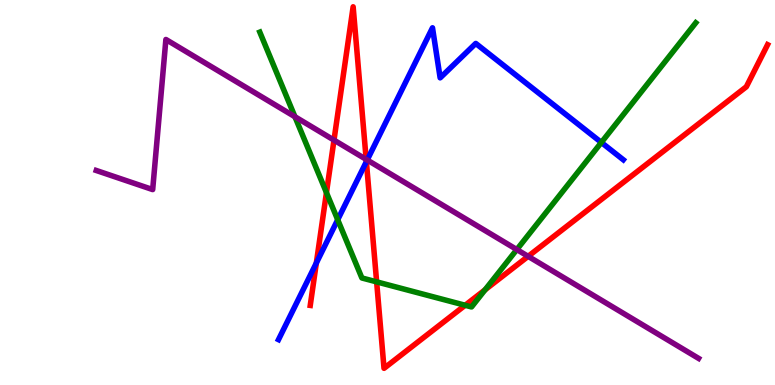[{'lines': ['blue', 'red'], 'intersections': [{'x': 4.08, 'y': 3.17}, {'x': 4.73, 'y': 5.8}]}, {'lines': ['green', 'red'], 'intersections': [{'x': 4.21, 'y': 5.0}, {'x': 4.86, 'y': 2.68}, {'x': 6.0, 'y': 2.07}, {'x': 6.26, 'y': 2.47}]}, {'lines': ['purple', 'red'], 'intersections': [{'x': 4.31, 'y': 6.36}, {'x': 4.72, 'y': 5.86}, {'x': 6.81, 'y': 3.34}]}, {'lines': ['blue', 'green'], 'intersections': [{'x': 4.36, 'y': 4.29}, {'x': 7.76, 'y': 6.3}]}, {'lines': ['blue', 'purple'], 'intersections': [{'x': 4.74, 'y': 5.84}]}, {'lines': ['green', 'purple'], 'intersections': [{'x': 3.81, 'y': 6.97}, {'x': 6.67, 'y': 3.52}]}]